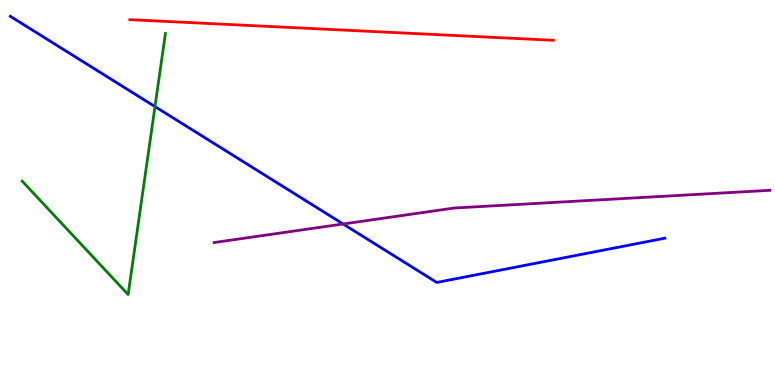[{'lines': ['blue', 'red'], 'intersections': []}, {'lines': ['green', 'red'], 'intersections': []}, {'lines': ['purple', 'red'], 'intersections': []}, {'lines': ['blue', 'green'], 'intersections': [{'x': 2.0, 'y': 7.23}]}, {'lines': ['blue', 'purple'], 'intersections': [{'x': 4.43, 'y': 4.18}]}, {'lines': ['green', 'purple'], 'intersections': []}]